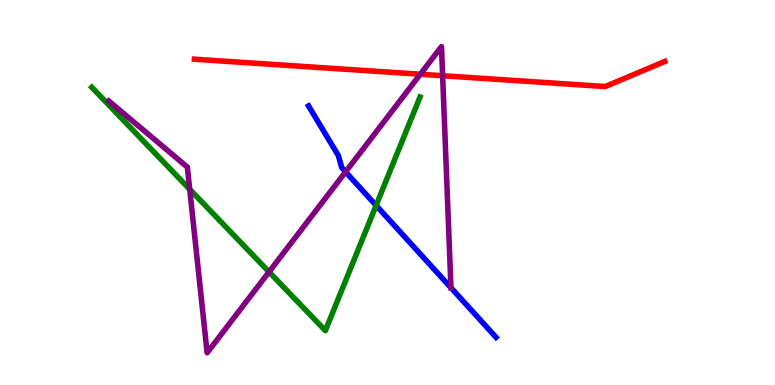[{'lines': ['blue', 'red'], 'intersections': []}, {'lines': ['green', 'red'], 'intersections': []}, {'lines': ['purple', 'red'], 'intersections': [{'x': 5.42, 'y': 8.07}, {'x': 5.71, 'y': 8.03}]}, {'lines': ['blue', 'green'], 'intersections': [{'x': 4.85, 'y': 4.66}]}, {'lines': ['blue', 'purple'], 'intersections': [{'x': 4.46, 'y': 5.54}, {'x': 5.82, 'y': 2.53}]}, {'lines': ['green', 'purple'], 'intersections': [{'x': 2.45, 'y': 5.08}, {'x': 3.47, 'y': 2.94}]}]